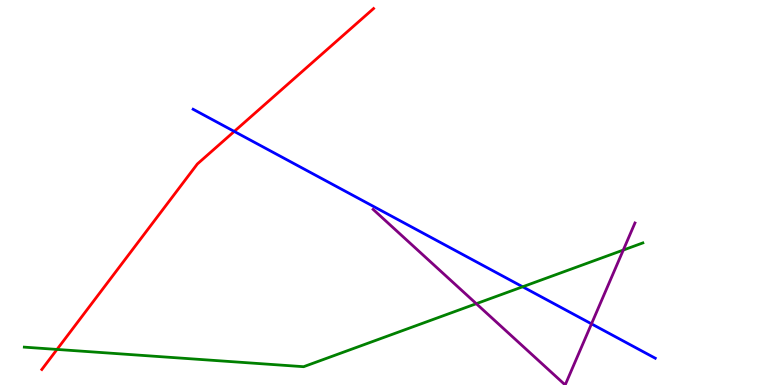[{'lines': ['blue', 'red'], 'intersections': [{'x': 3.02, 'y': 6.59}]}, {'lines': ['green', 'red'], 'intersections': [{'x': 0.736, 'y': 0.924}]}, {'lines': ['purple', 'red'], 'intersections': []}, {'lines': ['blue', 'green'], 'intersections': [{'x': 6.74, 'y': 2.55}]}, {'lines': ['blue', 'purple'], 'intersections': [{'x': 7.63, 'y': 1.59}]}, {'lines': ['green', 'purple'], 'intersections': [{'x': 6.15, 'y': 2.11}, {'x': 8.04, 'y': 3.5}]}]